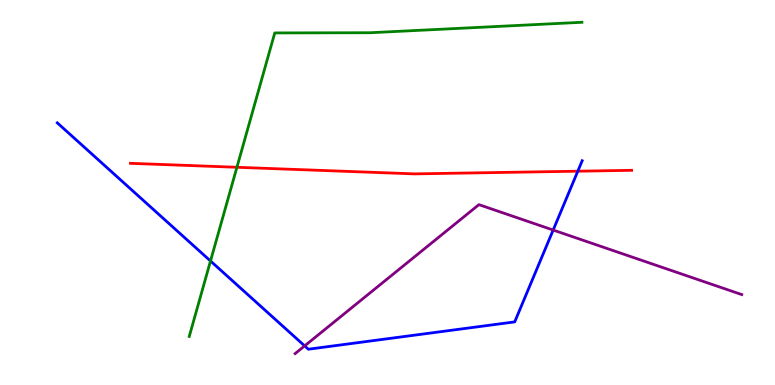[{'lines': ['blue', 'red'], 'intersections': [{'x': 7.46, 'y': 5.55}]}, {'lines': ['green', 'red'], 'intersections': [{'x': 3.06, 'y': 5.66}]}, {'lines': ['purple', 'red'], 'intersections': []}, {'lines': ['blue', 'green'], 'intersections': [{'x': 2.72, 'y': 3.22}]}, {'lines': ['blue', 'purple'], 'intersections': [{'x': 3.93, 'y': 1.02}, {'x': 7.14, 'y': 4.02}]}, {'lines': ['green', 'purple'], 'intersections': []}]